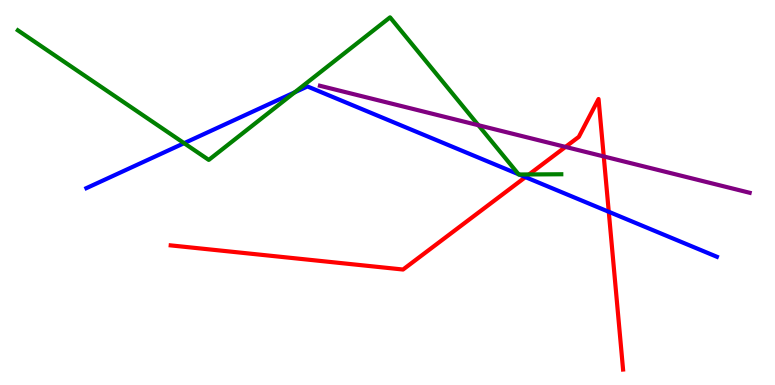[{'lines': ['blue', 'red'], 'intersections': [{'x': 6.78, 'y': 5.4}, {'x': 7.86, 'y': 4.5}]}, {'lines': ['green', 'red'], 'intersections': [{'x': 6.83, 'y': 5.47}]}, {'lines': ['purple', 'red'], 'intersections': [{'x': 7.3, 'y': 6.18}, {'x': 7.79, 'y': 5.94}]}, {'lines': ['blue', 'green'], 'intersections': [{'x': 2.38, 'y': 6.28}, {'x': 3.8, 'y': 7.6}, {'x': 6.69, 'y': 5.47}, {'x': 6.7, 'y': 5.47}]}, {'lines': ['blue', 'purple'], 'intersections': []}, {'lines': ['green', 'purple'], 'intersections': [{'x': 6.17, 'y': 6.75}]}]